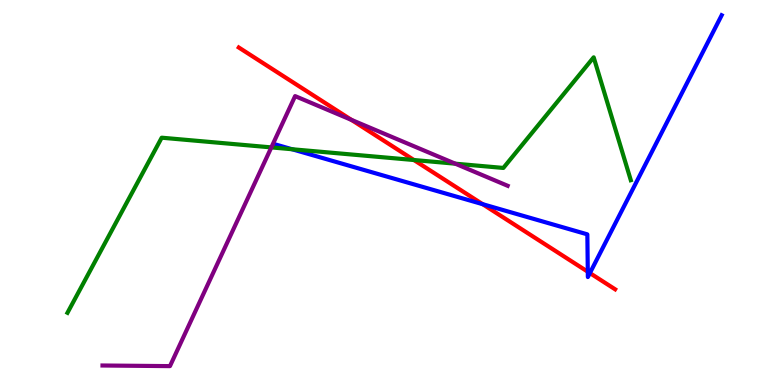[{'lines': ['blue', 'red'], 'intersections': [{'x': 6.23, 'y': 4.7}, {'x': 7.58, 'y': 2.94}, {'x': 7.61, 'y': 2.91}]}, {'lines': ['green', 'red'], 'intersections': [{'x': 5.34, 'y': 5.84}]}, {'lines': ['purple', 'red'], 'intersections': [{'x': 4.53, 'y': 6.89}]}, {'lines': ['blue', 'green'], 'intersections': [{'x': 3.77, 'y': 6.12}]}, {'lines': ['blue', 'purple'], 'intersections': []}, {'lines': ['green', 'purple'], 'intersections': [{'x': 3.5, 'y': 6.17}, {'x': 5.87, 'y': 5.75}]}]